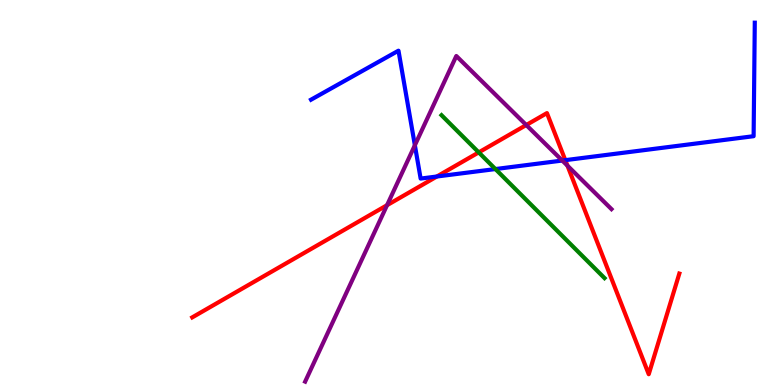[{'lines': ['blue', 'red'], 'intersections': [{'x': 5.64, 'y': 5.42}, {'x': 7.29, 'y': 5.84}]}, {'lines': ['green', 'red'], 'intersections': [{'x': 6.18, 'y': 6.04}]}, {'lines': ['purple', 'red'], 'intersections': [{'x': 4.99, 'y': 4.67}, {'x': 6.79, 'y': 6.75}, {'x': 7.32, 'y': 5.7}]}, {'lines': ['blue', 'green'], 'intersections': [{'x': 6.39, 'y': 5.61}]}, {'lines': ['blue', 'purple'], 'intersections': [{'x': 5.35, 'y': 6.23}, {'x': 7.25, 'y': 5.83}]}, {'lines': ['green', 'purple'], 'intersections': []}]